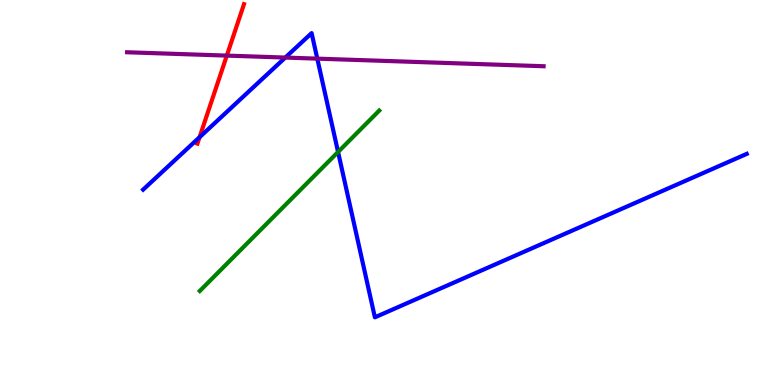[{'lines': ['blue', 'red'], 'intersections': [{'x': 2.57, 'y': 6.44}]}, {'lines': ['green', 'red'], 'intersections': []}, {'lines': ['purple', 'red'], 'intersections': [{'x': 2.93, 'y': 8.56}]}, {'lines': ['blue', 'green'], 'intersections': [{'x': 4.36, 'y': 6.05}]}, {'lines': ['blue', 'purple'], 'intersections': [{'x': 3.68, 'y': 8.5}, {'x': 4.09, 'y': 8.48}]}, {'lines': ['green', 'purple'], 'intersections': []}]